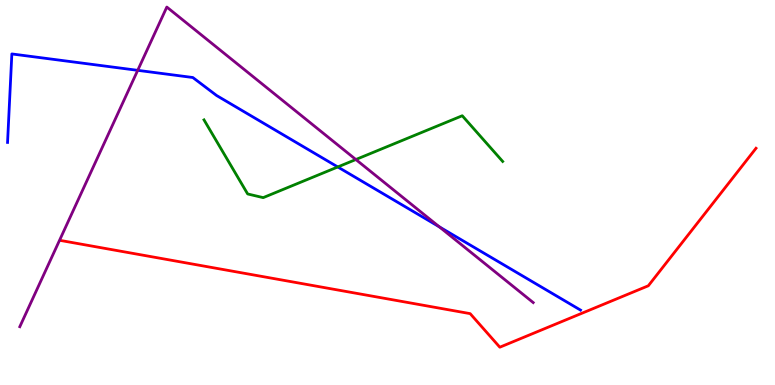[{'lines': ['blue', 'red'], 'intersections': []}, {'lines': ['green', 'red'], 'intersections': []}, {'lines': ['purple', 'red'], 'intersections': []}, {'lines': ['blue', 'green'], 'intersections': [{'x': 4.36, 'y': 5.66}]}, {'lines': ['blue', 'purple'], 'intersections': [{'x': 1.78, 'y': 8.17}, {'x': 5.67, 'y': 4.11}]}, {'lines': ['green', 'purple'], 'intersections': [{'x': 4.59, 'y': 5.86}]}]